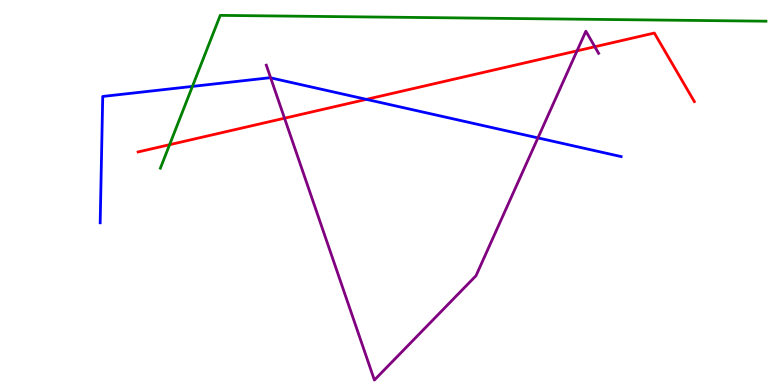[{'lines': ['blue', 'red'], 'intersections': [{'x': 4.73, 'y': 7.42}]}, {'lines': ['green', 'red'], 'intersections': [{'x': 2.19, 'y': 6.24}]}, {'lines': ['purple', 'red'], 'intersections': [{'x': 3.67, 'y': 6.93}, {'x': 7.45, 'y': 8.68}, {'x': 7.68, 'y': 8.79}]}, {'lines': ['blue', 'green'], 'intersections': [{'x': 2.48, 'y': 7.76}]}, {'lines': ['blue', 'purple'], 'intersections': [{'x': 3.49, 'y': 7.98}, {'x': 6.94, 'y': 6.42}]}, {'lines': ['green', 'purple'], 'intersections': []}]